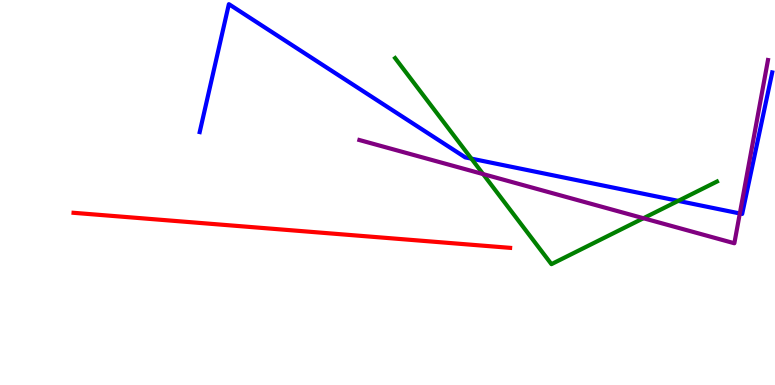[{'lines': ['blue', 'red'], 'intersections': []}, {'lines': ['green', 'red'], 'intersections': []}, {'lines': ['purple', 'red'], 'intersections': []}, {'lines': ['blue', 'green'], 'intersections': [{'x': 6.08, 'y': 5.88}, {'x': 8.75, 'y': 4.78}]}, {'lines': ['blue', 'purple'], 'intersections': [{'x': 9.55, 'y': 4.46}]}, {'lines': ['green', 'purple'], 'intersections': [{'x': 6.23, 'y': 5.48}, {'x': 8.3, 'y': 4.33}]}]